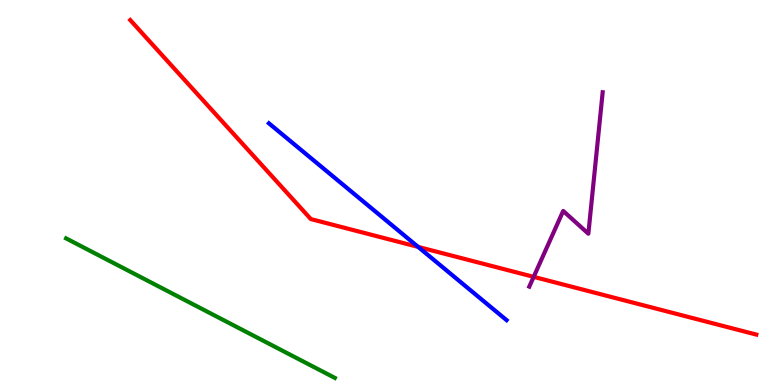[{'lines': ['blue', 'red'], 'intersections': [{'x': 5.4, 'y': 3.59}]}, {'lines': ['green', 'red'], 'intersections': []}, {'lines': ['purple', 'red'], 'intersections': [{'x': 6.89, 'y': 2.81}]}, {'lines': ['blue', 'green'], 'intersections': []}, {'lines': ['blue', 'purple'], 'intersections': []}, {'lines': ['green', 'purple'], 'intersections': []}]